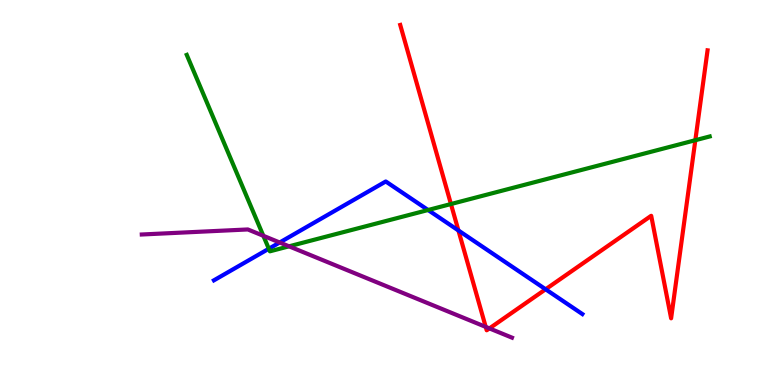[{'lines': ['blue', 'red'], 'intersections': [{'x': 5.92, 'y': 4.01}, {'x': 7.04, 'y': 2.49}]}, {'lines': ['green', 'red'], 'intersections': [{'x': 5.82, 'y': 4.7}, {'x': 8.97, 'y': 6.36}]}, {'lines': ['purple', 'red'], 'intersections': [{'x': 6.27, 'y': 1.51}, {'x': 6.32, 'y': 1.47}]}, {'lines': ['blue', 'green'], 'intersections': [{'x': 3.47, 'y': 3.54}, {'x': 5.52, 'y': 4.55}]}, {'lines': ['blue', 'purple'], 'intersections': [{'x': 3.61, 'y': 3.7}]}, {'lines': ['green', 'purple'], 'intersections': [{'x': 3.4, 'y': 3.88}, {'x': 3.73, 'y': 3.6}]}]